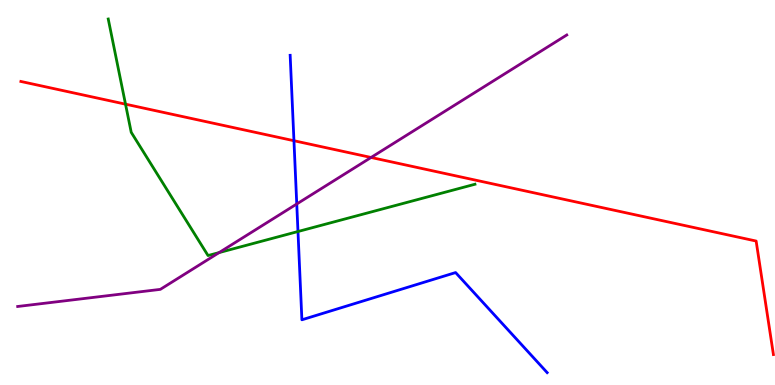[{'lines': ['blue', 'red'], 'intersections': [{'x': 3.79, 'y': 6.34}]}, {'lines': ['green', 'red'], 'intersections': [{'x': 1.62, 'y': 7.29}]}, {'lines': ['purple', 'red'], 'intersections': [{'x': 4.79, 'y': 5.91}]}, {'lines': ['blue', 'green'], 'intersections': [{'x': 3.84, 'y': 3.99}]}, {'lines': ['blue', 'purple'], 'intersections': [{'x': 3.83, 'y': 4.7}]}, {'lines': ['green', 'purple'], 'intersections': [{'x': 2.83, 'y': 3.44}]}]